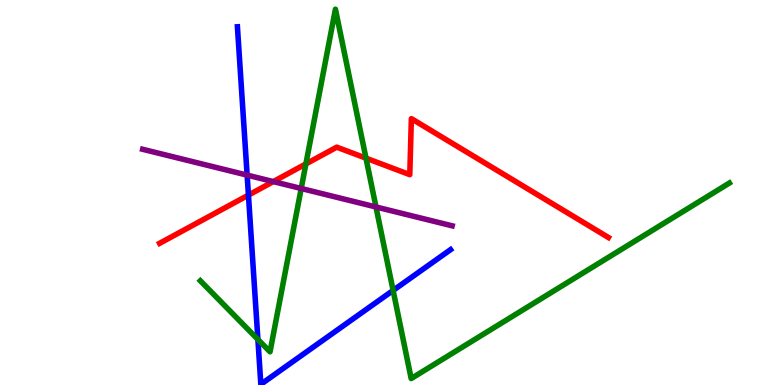[{'lines': ['blue', 'red'], 'intersections': [{'x': 3.21, 'y': 4.93}]}, {'lines': ['green', 'red'], 'intersections': [{'x': 3.95, 'y': 5.74}, {'x': 4.72, 'y': 5.89}]}, {'lines': ['purple', 'red'], 'intersections': [{'x': 3.53, 'y': 5.28}]}, {'lines': ['blue', 'green'], 'intersections': [{'x': 3.33, 'y': 1.18}, {'x': 5.07, 'y': 2.46}]}, {'lines': ['blue', 'purple'], 'intersections': [{'x': 3.19, 'y': 5.45}]}, {'lines': ['green', 'purple'], 'intersections': [{'x': 3.89, 'y': 5.1}, {'x': 4.85, 'y': 4.62}]}]